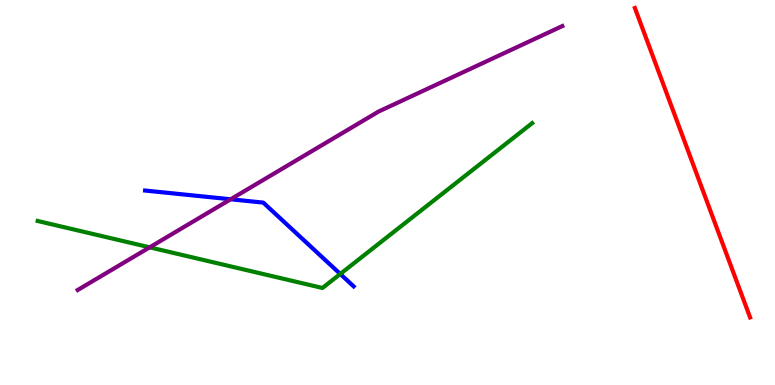[{'lines': ['blue', 'red'], 'intersections': []}, {'lines': ['green', 'red'], 'intersections': []}, {'lines': ['purple', 'red'], 'intersections': []}, {'lines': ['blue', 'green'], 'intersections': [{'x': 4.39, 'y': 2.88}]}, {'lines': ['blue', 'purple'], 'intersections': [{'x': 2.98, 'y': 4.82}]}, {'lines': ['green', 'purple'], 'intersections': [{'x': 1.93, 'y': 3.58}]}]